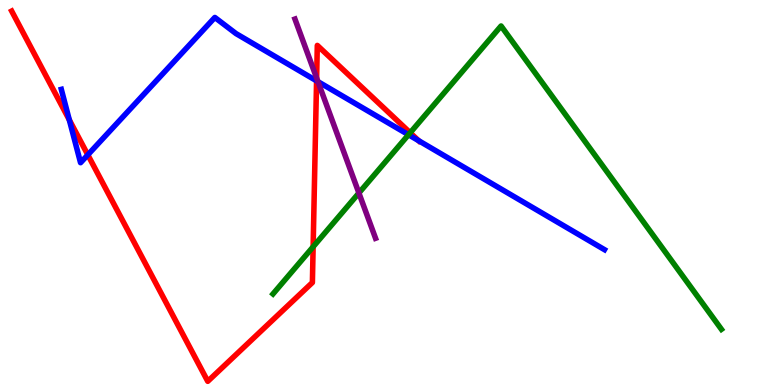[{'lines': ['blue', 'red'], 'intersections': [{'x': 0.895, 'y': 6.88}, {'x': 1.13, 'y': 5.98}, {'x': 4.08, 'y': 7.9}, {'x': 5.4, 'y': 6.35}]}, {'lines': ['green', 'red'], 'intersections': [{'x': 4.04, 'y': 3.59}, {'x': 5.29, 'y': 6.55}]}, {'lines': ['purple', 'red'], 'intersections': [{'x': 4.09, 'y': 7.97}]}, {'lines': ['blue', 'green'], 'intersections': [{'x': 5.27, 'y': 6.5}]}, {'lines': ['blue', 'purple'], 'intersections': [{'x': 4.1, 'y': 7.88}]}, {'lines': ['green', 'purple'], 'intersections': [{'x': 4.63, 'y': 4.99}]}]